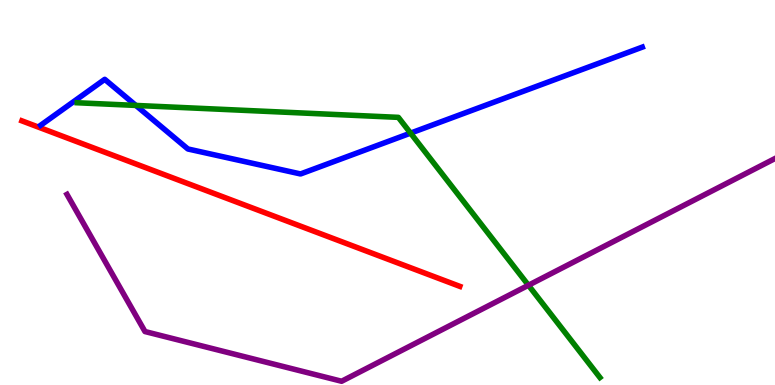[{'lines': ['blue', 'red'], 'intersections': []}, {'lines': ['green', 'red'], 'intersections': []}, {'lines': ['purple', 'red'], 'intersections': []}, {'lines': ['blue', 'green'], 'intersections': [{'x': 1.75, 'y': 7.26}, {'x': 5.3, 'y': 6.54}]}, {'lines': ['blue', 'purple'], 'intersections': []}, {'lines': ['green', 'purple'], 'intersections': [{'x': 6.82, 'y': 2.59}]}]